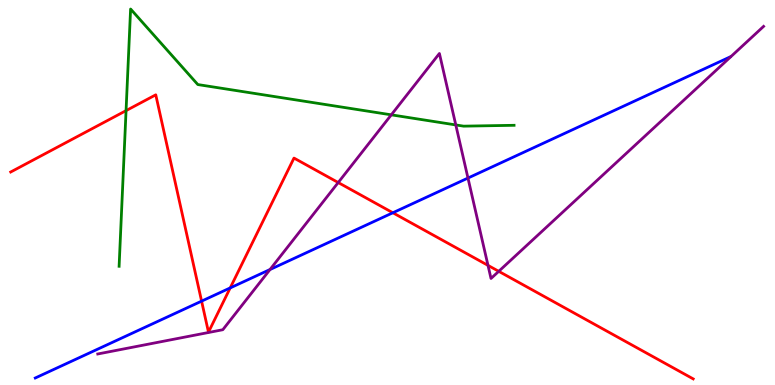[{'lines': ['blue', 'red'], 'intersections': [{'x': 2.6, 'y': 2.18}, {'x': 2.97, 'y': 2.52}, {'x': 5.07, 'y': 4.47}]}, {'lines': ['green', 'red'], 'intersections': [{'x': 1.63, 'y': 7.13}]}, {'lines': ['purple', 'red'], 'intersections': [{'x': 4.36, 'y': 5.26}, {'x': 6.3, 'y': 3.11}, {'x': 6.44, 'y': 2.95}]}, {'lines': ['blue', 'green'], 'intersections': []}, {'lines': ['blue', 'purple'], 'intersections': [{'x': 3.48, 'y': 3.0}, {'x': 6.04, 'y': 5.38}]}, {'lines': ['green', 'purple'], 'intersections': [{'x': 5.05, 'y': 7.02}, {'x': 5.88, 'y': 6.76}]}]